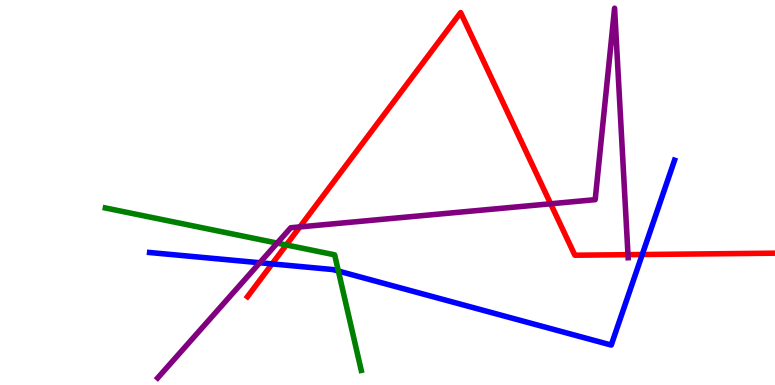[{'lines': ['blue', 'red'], 'intersections': [{'x': 3.51, 'y': 3.15}, {'x': 8.29, 'y': 3.39}]}, {'lines': ['green', 'red'], 'intersections': [{'x': 3.69, 'y': 3.64}]}, {'lines': ['purple', 'red'], 'intersections': [{'x': 3.87, 'y': 4.11}, {'x': 7.11, 'y': 4.71}, {'x': 8.1, 'y': 3.38}]}, {'lines': ['blue', 'green'], 'intersections': [{'x': 4.37, 'y': 2.96}]}, {'lines': ['blue', 'purple'], 'intersections': [{'x': 3.35, 'y': 3.18}]}, {'lines': ['green', 'purple'], 'intersections': [{'x': 3.58, 'y': 3.69}]}]